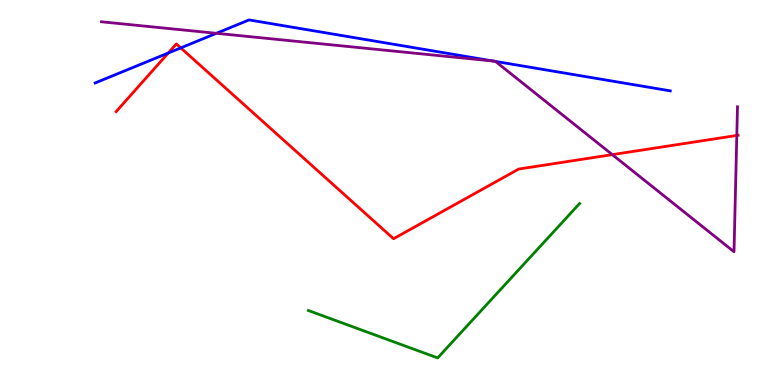[{'lines': ['blue', 'red'], 'intersections': [{'x': 2.17, 'y': 8.62}, {'x': 2.33, 'y': 8.76}]}, {'lines': ['green', 'red'], 'intersections': []}, {'lines': ['purple', 'red'], 'intersections': [{'x': 7.9, 'y': 5.98}, {'x': 9.51, 'y': 6.48}]}, {'lines': ['blue', 'green'], 'intersections': []}, {'lines': ['blue', 'purple'], 'intersections': [{'x': 2.79, 'y': 9.13}, {'x': 6.37, 'y': 8.41}, {'x': 6.39, 'y': 8.4}]}, {'lines': ['green', 'purple'], 'intersections': []}]